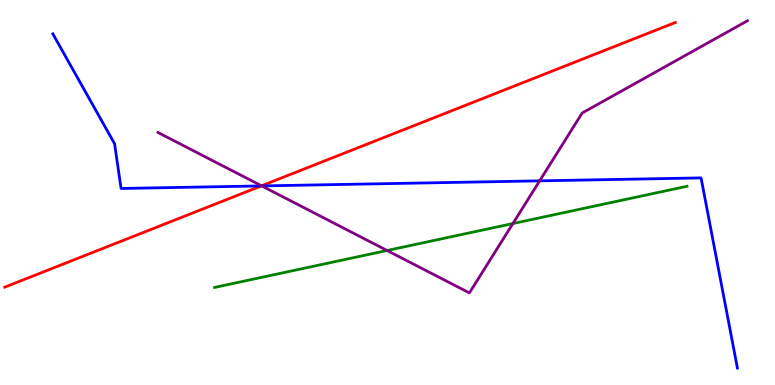[{'lines': ['blue', 'red'], 'intersections': [{'x': 3.37, 'y': 5.17}]}, {'lines': ['green', 'red'], 'intersections': []}, {'lines': ['purple', 'red'], 'intersections': [{'x': 3.37, 'y': 5.17}]}, {'lines': ['blue', 'green'], 'intersections': []}, {'lines': ['blue', 'purple'], 'intersections': [{'x': 3.38, 'y': 5.17}, {'x': 6.96, 'y': 5.3}]}, {'lines': ['green', 'purple'], 'intersections': [{'x': 4.99, 'y': 3.49}, {'x': 6.62, 'y': 4.19}]}]